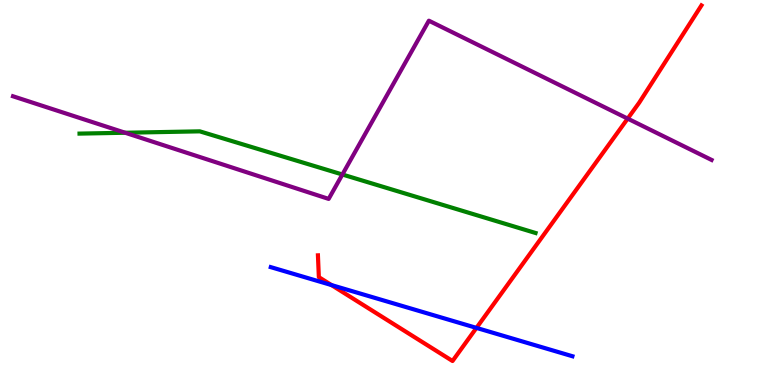[{'lines': ['blue', 'red'], 'intersections': [{'x': 4.28, 'y': 2.6}, {'x': 6.15, 'y': 1.48}]}, {'lines': ['green', 'red'], 'intersections': []}, {'lines': ['purple', 'red'], 'intersections': [{'x': 8.1, 'y': 6.92}]}, {'lines': ['blue', 'green'], 'intersections': []}, {'lines': ['blue', 'purple'], 'intersections': []}, {'lines': ['green', 'purple'], 'intersections': [{'x': 1.62, 'y': 6.55}, {'x': 4.42, 'y': 5.47}]}]